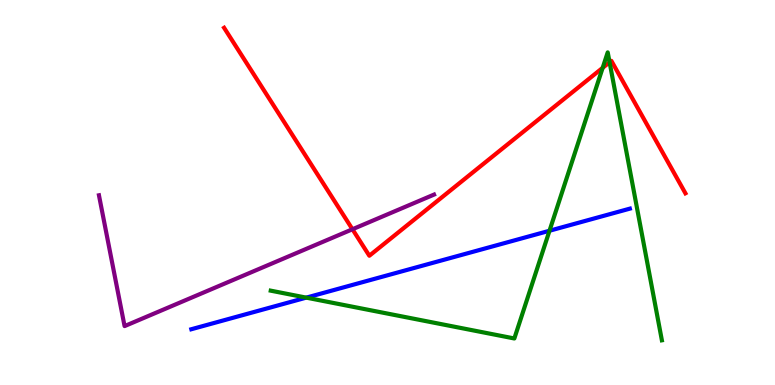[{'lines': ['blue', 'red'], 'intersections': []}, {'lines': ['green', 'red'], 'intersections': [{'x': 7.78, 'y': 8.24}, {'x': 7.87, 'y': 8.38}]}, {'lines': ['purple', 'red'], 'intersections': [{'x': 4.55, 'y': 4.05}]}, {'lines': ['blue', 'green'], 'intersections': [{'x': 3.95, 'y': 2.27}, {'x': 7.09, 'y': 4.01}]}, {'lines': ['blue', 'purple'], 'intersections': []}, {'lines': ['green', 'purple'], 'intersections': []}]